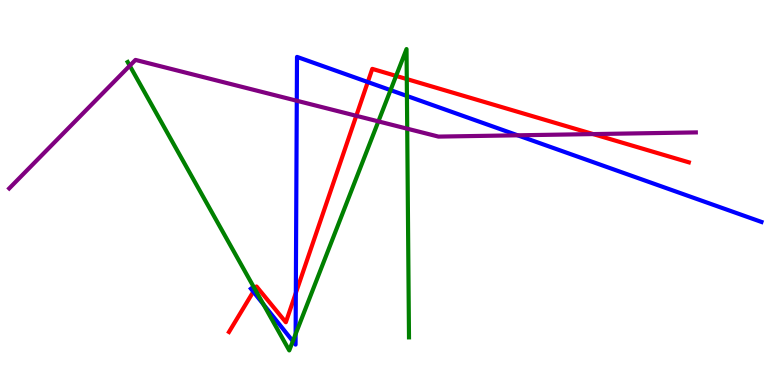[{'lines': ['blue', 'red'], 'intersections': [{'x': 3.27, 'y': 2.42}, {'x': 3.82, 'y': 2.39}, {'x': 4.75, 'y': 7.87}]}, {'lines': ['green', 'red'], 'intersections': [{'x': 3.29, 'y': 2.49}, {'x': 5.11, 'y': 8.03}, {'x': 5.25, 'y': 7.95}]}, {'lines': ['purple', 'red'], 'intersections': [{'x': 4.6, 'y': 6.99}, {'x': 7.65, 'y': 6.52}]}, {'lines': ['blue', 'green'], 'intersections': [{'x': 3.4, 'y': 2.09}, {'x': 3.78, 'y': 1.14}, {'x': 3.81, 'y': 1.32}, {'x': 5.04, 'y': 7.66}, {'x': 5.25, 'y': 7.51}]}, {'lines': ['blue', 'purple'], 'intersections': [{'x': 3.83, 'y': 7.38}, {'x': 6.68, 'y': 6.49}]}, {'lines': ['green', 'purple'], 'intersections': [{'x': 1.67, 'y': 8.29}, {'x': 4.88, 'y': 6.85}, {'x': 5.25, 'y': 6.66}]}]